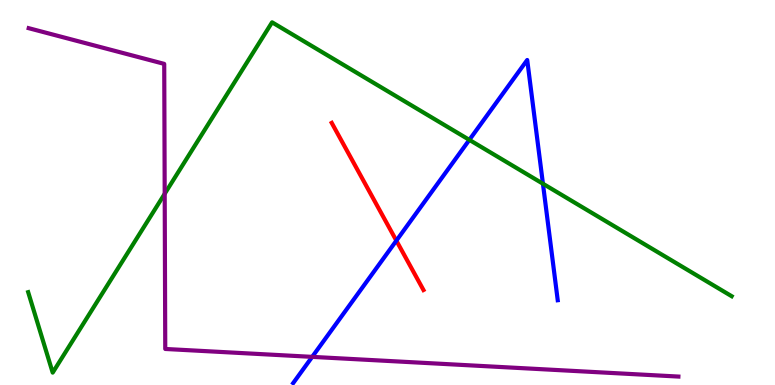[{'lines': ['blue', 'red'], 'intersections': [{'x': 5.11, 'y': 3.75}]}, {'lines': ['green', 'red'], 'intersections': []}, {'lines': ['purple', 'red'], 'intersections': []}, {'lines': ['blue', 'green'], 'intersections': [{'x': 6.06, 'y': 6.37}, {'x': 7.01, 'y': 5.23}]}, {'lines': ['blue', 'purple'], 'intersections': [{'x': 4.03, 'y': 0.731}]}, {'lines': ['green', 'purple'], 'intersections': [{'x': 2.13, 'y': 4.97}]}]